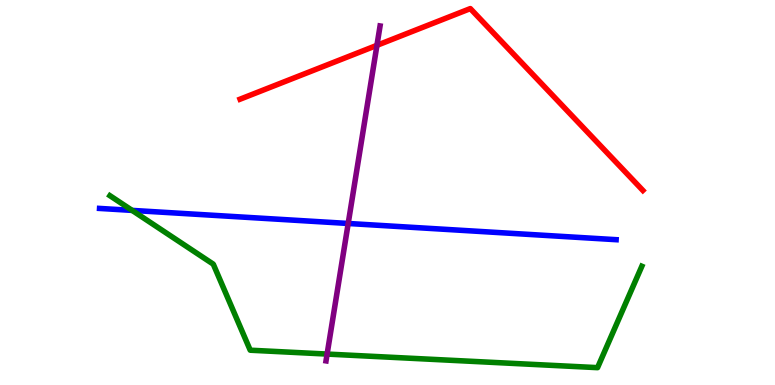[{'lines': ['blue', 'red'], 'intersections': []}, {'lines': ['green', 'red'], 'intersections': []}, {'lines': ['purple', 'red'], 'intersections': [{'x': 4.86, 'y': 8.82}]}, {'lines': ['blue', 'green'], 'intersections': [{'x': 1.7, 'y': 4.54}]}, {'lines': ['blue', 'purple'], 'intersections': [{'x': 4.49, 'y': 4.2}]}, {'lines': ['green', 'purple'], 'intersections': [{'x': 4.22, 'y': 0.803}]}]